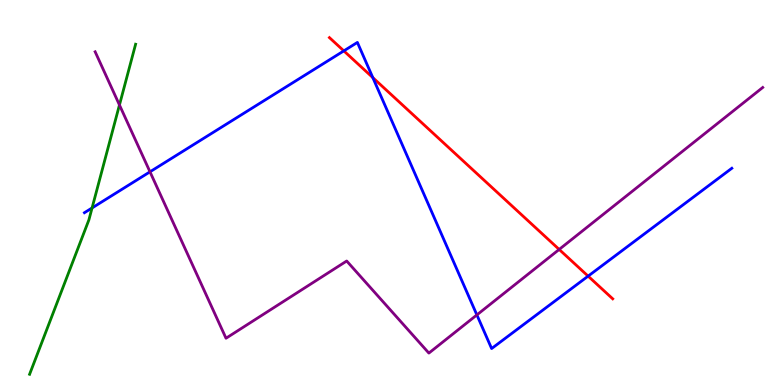[{'lines': ['blue', 'red'], 'intersections': [{'x': 4.44, 'y': 8.68}, {'x': 4.81, 'y': 7.98}, {'x': 7.59, 'y': 2.83}]}, {'lines': ['green', 'red'], 'intersections': []}, {'lines': ['purple', 'red'], 'intersections': [{'x': 7.22, 'y': 3.52}]}, {'lines': ['blue', 'green'], 'intersections': [{'x': 1.19, 'y': 4.6}]}, {'lines': ['blue', 'purple'], 'intersections': [{'x': 1.94, 'y': 5.54}, {'x': 6.15, 'y': 1.82}]}, {'lines': ['green', 'purple'], 'intersections': [{'x': 1.54, 'y': 7.27}]}]